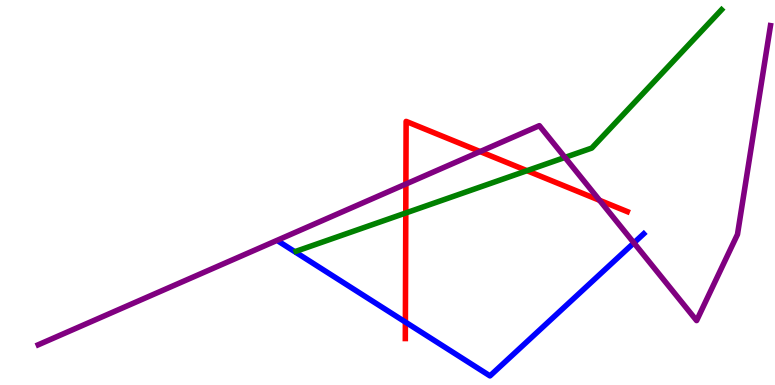[{'lines': ['blue', 'red'], 'intersections': [{'x': 5.23, 'y': 1.63}]}, {'lines': ['green', 'red'], 'intersections': [{'x': 5.24, 'y': 4.47}, {'x': 6.8, 'y': 5.57}]}, {'lines': ['purple', 'red'], 'intersections': [{'x': 5.24, 'y': 5.22}, {'x': 6.2, 'y': 6.06}, {'x': 7.74, 'y': 4.8}]}, {'lines': ['blue', 'green'], 'intersections': []}, {'lines': ['blue', 'purple'], 'intersections': [{'x': 8.18, 'y': 3.69}]}, {'lines': ['green', 'purple'], 'intersections': [{'x': 7.29, 'y': 5.91}]}]